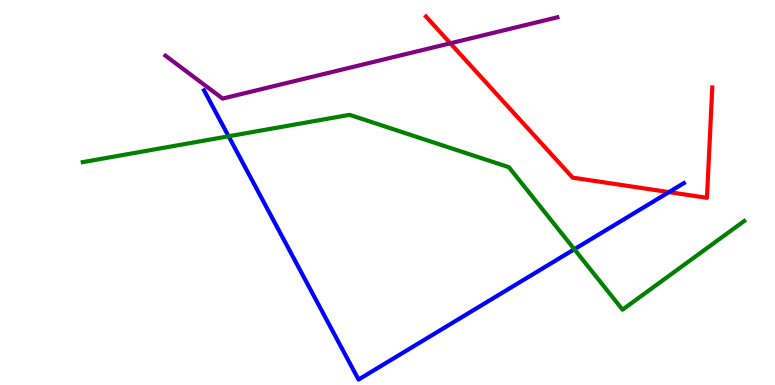[{'lines': ['blue', 'red'], 'intersections': [{'x': 8.63, 'y': 5.01}]}, {'lines': ['green', 'red'], 'intersections': []}, {'lines': ['purple', 'red'], 'intersections': [{'x': 5.81, 'y': 8.88}]}, {'lines': ['blue', 'green'], 'intersections': [{'x': 2.95, 'y': 6.46}, {'x': 7.41, 'y': 3.53}]}, {'lines': ['blue', 'purple'], 'intersections': []}, {'lines': ['green', 'purple'], 'intersections': []}]